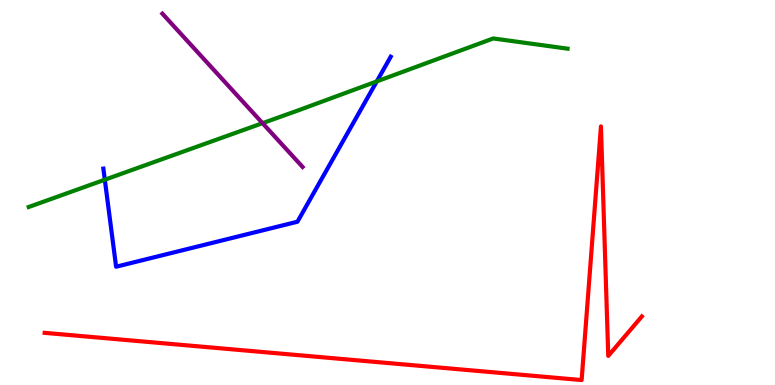[{'lines': ['blue', 'red'], 'intersections': []}, {'lines': ['green', 'red'], 'intersections': []}, {'lines': ['purple', 'red'], 'intersections': []}, {'lines': ['blue', 'green'], 'intersections': [{'x': 1.35, 'y': 5.33}, {'x': 4.86, 'y': 7.89}]}, {'lines': ['blue', 'purple'], 'intersections': []}, {'lines': ['green', 'purple'], 'intersections': [{'x': 3.39, 'y': 6.8}]}]